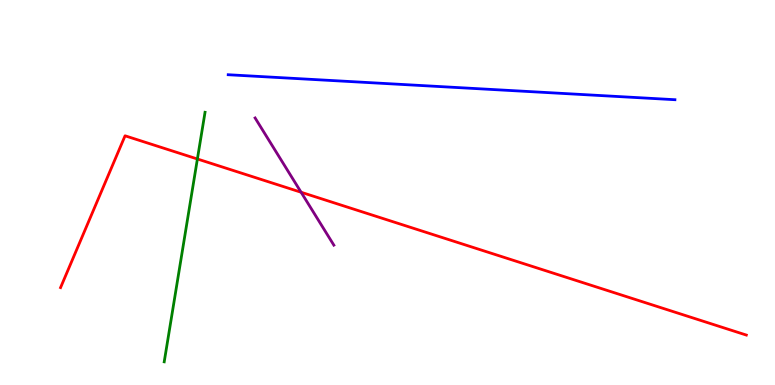[{'lines': ['blue', 'red'], 'intersections': []}, {'lines': ['green', 'red'], 'intersections': [{'x': 2.55, 'y': 5.87}]}, {'lines': ['purple', 'red'], 'intersections': [{'x': 3.89, 'y': 5.01}]}, {'lines': ['blue', 'green'], 'intersections': []}, {'lines': ['blue', 'purple'], 'intersections': []}, {'lines': ['green', 'purple'], 'intersections': []}]